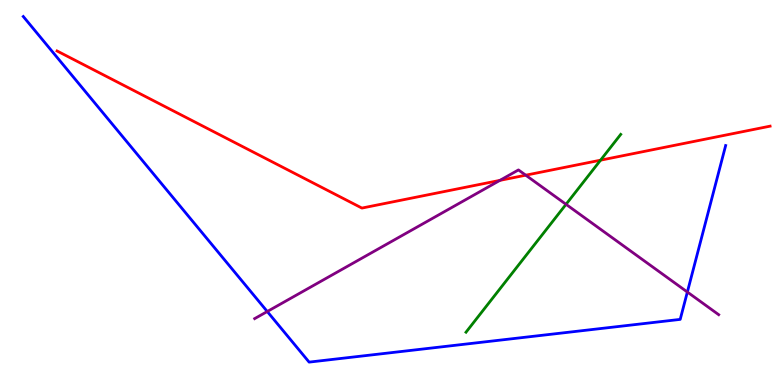[{'lines': ['blue', 'red'], 'intersections': []}, {'lines': ['green', 'red'], 'intersections': [{'x': 7.75, 'y': 5.84}]}, {'lines': ['purple', 'red'], 'intersections': [{'x': 6.45, 'y': 5.31}, {'x': 6.78, 'y': 5.45}]}, {'lines': ['blue', 'green'], 'intersections': []}, {'lines': ['blue', 'purple'], 'intersections': [{'x': 3.45, 'y': 1.91}, {'x': 8.87, 'y': 2.41}]}, {'lines': ['green', 'purple'], 'intersections': [{'x': 7.3, 'y': 4.69}]}]